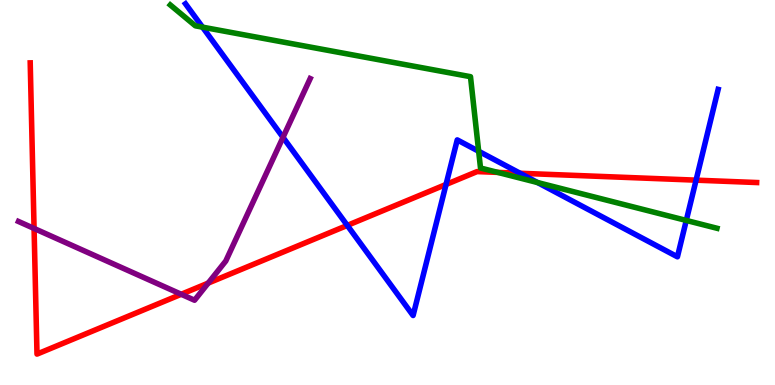[{'lines': ['blue', 'red'], 'intersections': [{'x': 4.48, 'y': 4.15}, {'x': 5.76, 'y': 5.21}, {'x': 6.71, 'y': 5.5}, {'x': 8.98, 'y': 5.32}]}, {'lines': ['green', 'red'], 'intersections': [{'x': 6.42, 'y': 5.52}]}, {'lines': ['purple', 'red'], 'intersections': [{'x': 0.44, 'y': 4.07}, {'x': 2.34, 'y': 2.36}, {'x': 2.69, 'y': 2.65}]}, {'lines': ['blue', 'green'], 'intersections': [{'x': 2.61, 'y': 9.29}, {'x': 6.18, 'y': 6.07}, {'x': 6.94, 'y': 5.26}, {'x': 8.86, 'y': 4.27}]}, {'lines': ['blue', 'purple'], 'intersections': [{'x': 3.65, 'y': 6.43}]}, {'lines': ['green', 'purple'], 'intersections': []}]